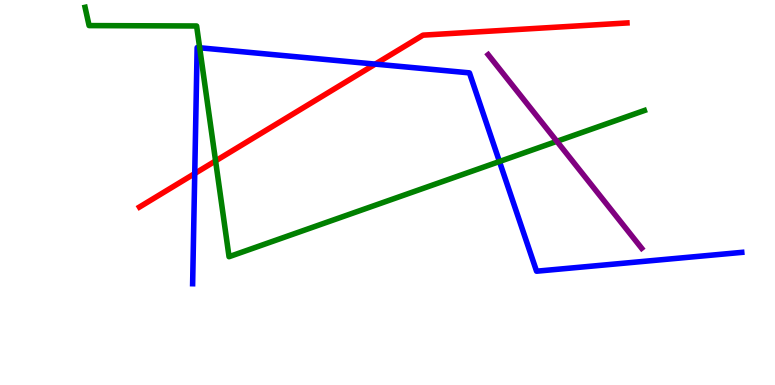[{'lines': ['blue', 'red'], 'intersections': [{'x': 2.51, 'y': 5.49}, {'x': 4.84, 'y': 8.33}]}, {'lines': ['green', 'red'], 'intersections': [{'x': 2.78, 'y': 5.82}]}, {'lines': ['purple', 'red'], 'intersections': []}, {'lines': ['blue', 'green'], 'intersections': [{'x': 2.58, 'y': 8.76}, {'x': 6.44, 'y': 5.8}]}, {'lines': ['blue', 'purple'], 'intersections': []}, {'lines': ['green', 'purple'], 'intersections': [{'x': 7.19, 'y': 6.33}]}]